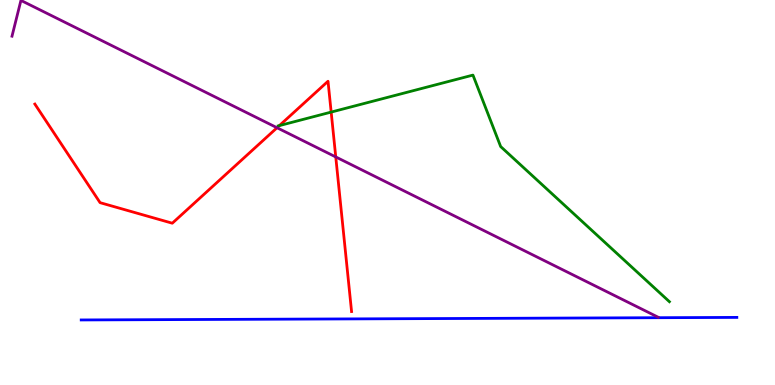[{'lines': ['blue', 'red'], 'intersections': []}, {'lines': ['green', 'red'], 'intersections': [{'x': 3.6, 'y': 6.74}, {'x': 4.27, 'y': 7.09}]}, {'lines': ['purple', 'red'], 'intersections': [{'x': 3.57, 'y': 6.68}, {'x': 4.33, 'y': 5.92}]}, {'lines': ['blue', 'green'], 'intersections': []}, {'lines': ['blue', 'purple'], 'intersections': []}, {'lines': ['green', 'purple'], 'intersections': []}]